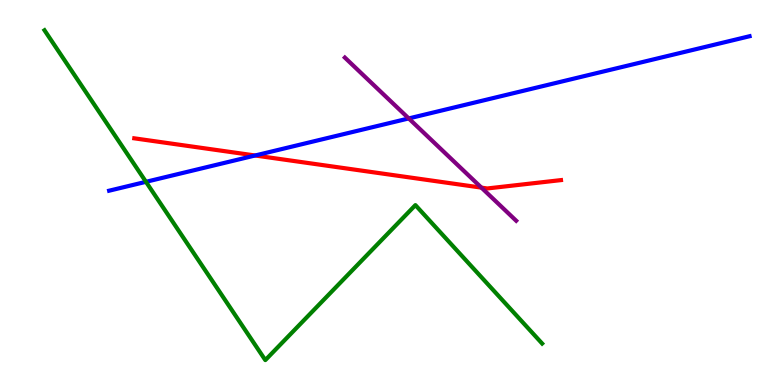[{'lines': ['blue', 'red'], 'intersections': [{'x': 3.29, 'y': 5.96}]}, {'lines': ['green', 'red'], 'intersections': []}, {'lines': ['purple', 'red'], 'intersections': [{'x': 6.21, 'y': 5.13}]}, {'lines': ['blue', 'green'], 'intersections': [{'x': 1.88, 'y': 5.28}]}, {'lines': ['blue', 'purple'], 'intersections': [{'x': 5.27, 'y': 6.92}]}, {'lines': ['green', 'purple'], 'intersections': []}]